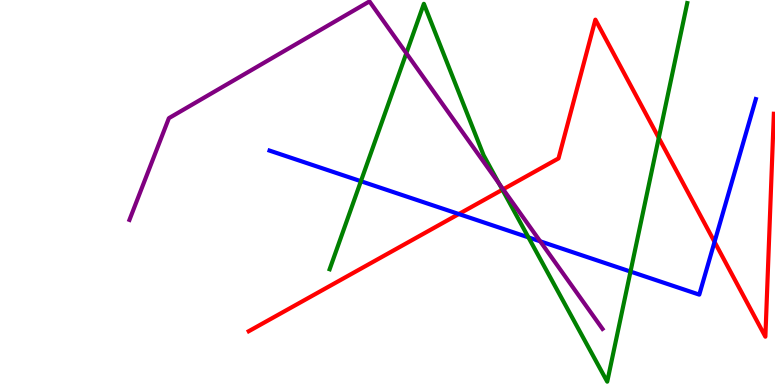[{'lines': ['blue', 'red'], 'intersections': [{'x': 5.92, 'y': 4.44}, {'x': 9.22, 'y': 3.72}]}, {'lines': ['green', 'red'], 'intersections': [{'x': 6.48, 'y': 5.07}, {'x': 8.5, 'y': 6.42}]}, {'lines': ['purple', 'red'], 'intersections': [{'x': 6.49, 'y': 5.08}]}, {'lines': ['blue', 'green'], 'intersections': [{'x': 4.66, 'y': 5.29}, {'x': 6.82, 'y': 3.83}, {'x': 8.14, 'y': 2.95}]}, {'lines': ['blue', 'purple'], 'intersections': [{'x': 6.97, 'y': 3.73}]}, {'lines': ['green', 'purple'], 'intersections': [{'x': 5.24, 'y': 8.62}, {'x': 6.44, 'y': 5.24}]}]